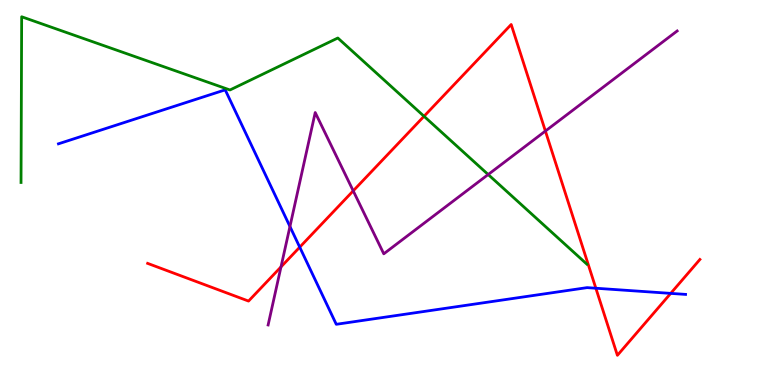[{'lines': ['blue', 'red'], 'intersections': [{'x': 3.87, 'y': 3.58}, {'x': 7.69, 'y': 2.51}, {'x': 8.65, 'y': 2.38}]}, {'lines': ['green', 'red'], 'intersections': [{'x': 5.47, 'y': 6.98}]}, {'lines': ['purple', 'red'], 'intersections': [{'x': 3.63, 'y': 3.07}, {'x': 4.56, 'y': 5.04}, {'x': 7.04, 'y': 6.6}]}, {'lines': ['blue', 'green'], 'intersections': []}, {'lines': ['blue', 'purple'], 'intersections': [{'x': 3.74, 'y': 4.12}]}, {'lines': ['green', 'purple'], 'intersections': [{'x': 6.3, 'y': 5.47}]}]